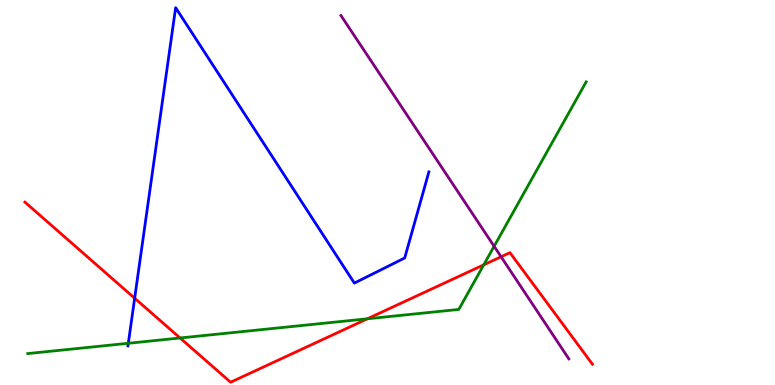[{'lines': ['blue', 'red'], 'intersections': [{'x': 1.74, 'y': 2.25}]}, {'lines': ['green', 'red'], 'intersections': [{'x': 2.32, 'y': 1.22}, {'x': 4.74, 'y': 1.72}, {'x': 6.24, 'y': 3.12}]}, {'lines': ['purple', 'red'], 'intersections': [{'x': 6.47, 'y': 3.33}]}, {'lines': ['blue', 'green'], 'intersections': [{'x': 1.66, 'y': 1.08}]}, {'lines': ['blue', 'purple'], 'intersections': []}, {'lines': ['green', 'purple'], 'intersections': [{'x': 6.38, 'y': 3.6}]}]